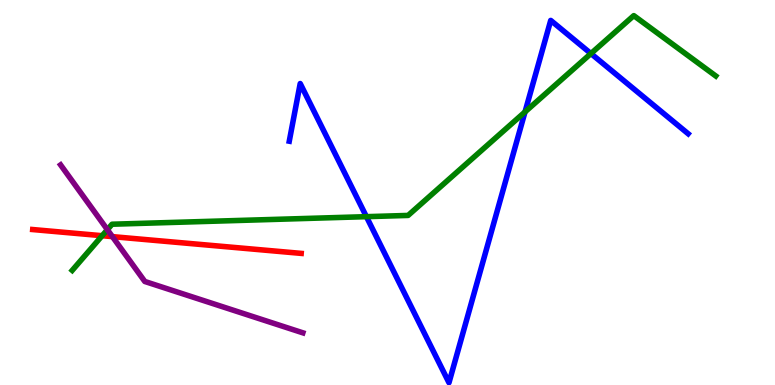[{'lines': ['blue', 'red'], 'intersections': []}, {'lines': ['green', 'red'], 'intersections': [{'x': 1.32, 'y': 3.88}]}, {'lines': ['purple', 'red'], 'intersections': [{'x': 1.45, 'y': 3.85}]}, {'lines': ['blue', 'green'], 'intersections': [{'x': 4.73, 'y': 4.37}, {'x': 6.77, 'y': 7.09}, {'x': 7.62, 'y': 8.61}]}, {'lines': ['blue', 'purple'], 'intersections': []}, {'lines': ['green', 'purple'], 'intersections': [{'x': 1.39, 'y': 4.03}]}]